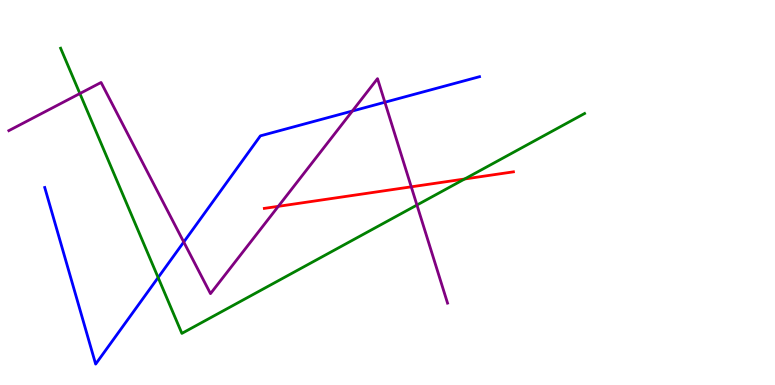[{'lines': ['blue', 'red'], 'intersections': []}, {'lines': ['green', 'red'], 'intersections': [{'x': 6.0, 'y': 5.35}]}, {'lines': ['purple', 'red'], 'intersections': [{'x': 3.59, 'y': 4.64}, {'x': 5.31, 'y': 5.15}]}, {'lines': ['blue', 'green'], 'intersections': [{'x': 2.04, 'y': 2.79}]}, {'lines': ['blue', 'purple'], 'intersections': [{'x': 2.37, 'y': 3.71}, {'x': 4.55, 'y': 7.12}, {'x': 4.97, 'y': 7.34}]}, {'lines': ['green', 'purple'], 'intersections': [{'x': 1.03, 'y': 7.57}, {'x': 5.38, 'y': 4.67}]}]